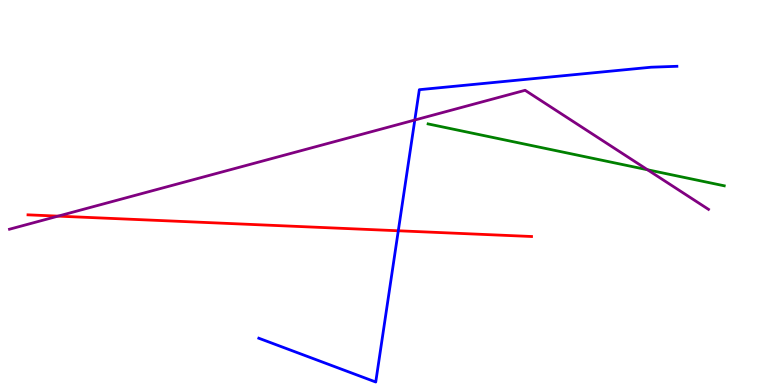[{'lines': ['blue', 'red'], 'intersections': [{'x': 5.14, 'y': 4.01}]}, {'lines': ['green', 'red'], 'intersections': []}, {'lines': ['purple', 'red'], 'intersections': [{'x': 0.749, 'y': 4.39}]}, {'lines': ['blue', 'green'], 'intersections': []}, {'lines': ['blue', 'purple'], 'intersections': [{'x': 5.35, 'y': 6.88}]}, {'lines': ['green', 'purple'], 'intersections': [{'x': 8.36, 'y': 5.59}]}]